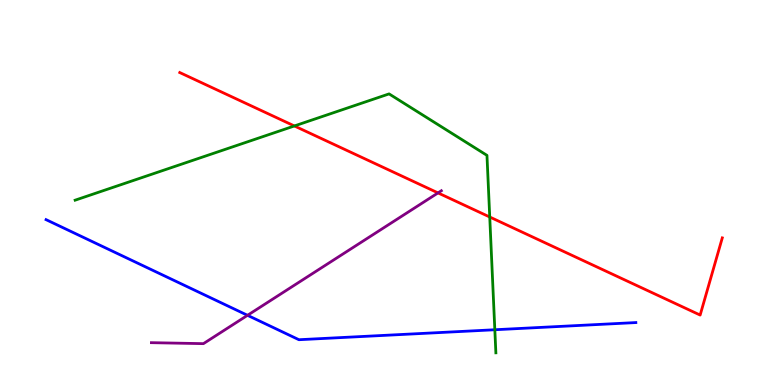[{'lines': ['blue', 'red'], 'intersections': []}, {'lines': ['green', 'red'], 'intersections': [{'x': 3.8, 'y': 6.73}, {'x': 6.32, 'y': 4.36}]}, {'lines': ['purple', 'red'], 'intersections': [{'x': 5.65, 'y': 4.99}]}, {'lines': ['blue', 'green'], 'intersections': [{'x': 6.38, 'y': 1.44}]}, {'lines': ['blue', 'purple'], 'intersections': [{'x': 3.19, 'y': 1.81}]}, {'lines': ['green', 'purple'], 'intersections': []}]